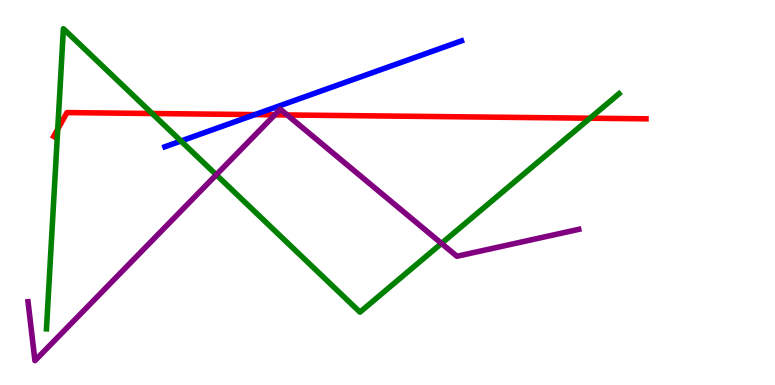[{'lines': ['blue', 'red'], 'intersections': [{'x': 3.29, 'y': 7.02}]}, {'lines': ['green', 'red'], 'intersections': [{'x': 0.745, 'y': 6.65}, {'x': 1.96, 'y': 7.05}, {'x': 7.61, 'y': 6.93}]}, {'lines': ['purple', 'red'], 'intersections': [{'x': 3.55, 'y': 7.02}, {'x': 3.71, 'y': 7.01}]}, {'lines': ['blue', 'green'], 'intersections': [{'x': 2.33, 'y': 6.34}]}, {'lines': ['blue', 'purple'], 'intersections': []}, {'lines': ['green', 'purple'], 'intersections': [{'x': 2.79, 'y': 5.46}, {'x': 5.7, 'y': 3.68}]}]